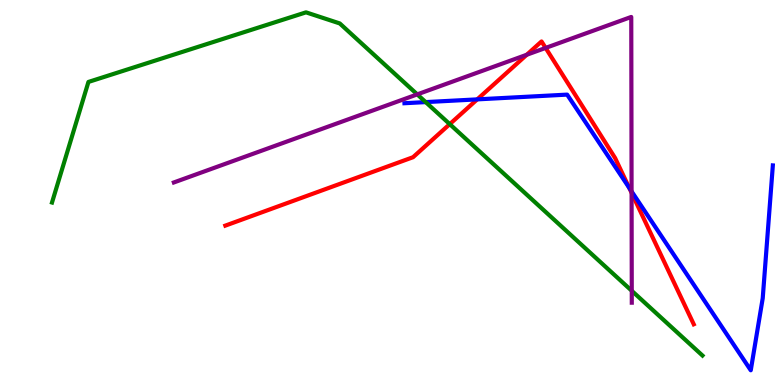[{'lines': ['blue', 'red'], 'intersections': [{'x': 6.16, 'y': 7.42}, {'x': 8.12, 'y': 5.12}]}, {'lines': ['green', 'red'], 'intersections': [{'x': 5.8, 'y': 6.78}]}, {'lines': ['purple', 'red'], 'intersections': [{'x': 6.8, 'y': 8.58}, {'x': 7.04, 'y': 8.76}, {'x': 8.15, 'y': 4.99}]}, {'lines': ['blue', 'green'], 'intersections': [{'x': 5.49, 'y': 7.35}]}, {'lines': ['blue', 'purple'], 'intersections': [{'x': 8.15, 'y': 5.03}]}, {'lines': ['green', 'purple'], 'intersections': [{'x': 5.38, 'y': 7.55}, {'x': 8.15, 'y': 2.45}]}]